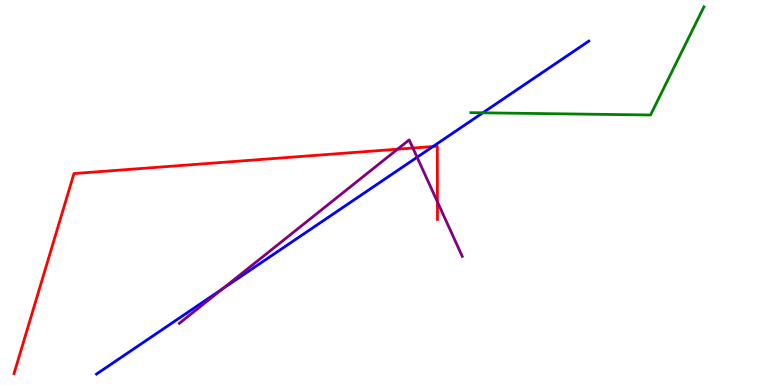[{'lines': ['blue', 'red'], 'intersections': [{'x': 5.59, 'y': 6.19}]}, {'lines': ['green', 'red'], 'intersections': []}, {'lines': ['purple', 'red'], 'intersections': [{'x': 5.13, 'y': 6.12}, {'x': 5.33, 'y': 6.15}, {'x': 5.64, 'y': 4.76}]}, {'lines': ['blue', 'green'], 'intersections': [{'x': 6.23, 'y': 7.07}]}, {'lines': ['blue', 'purple'], 'intersections': [{'x': 2.87, 'y': 2.5}, {'x': 5.38, 'y': 5.92}]}, {'lines': ['green', 'purple'], 'intersections': []}]